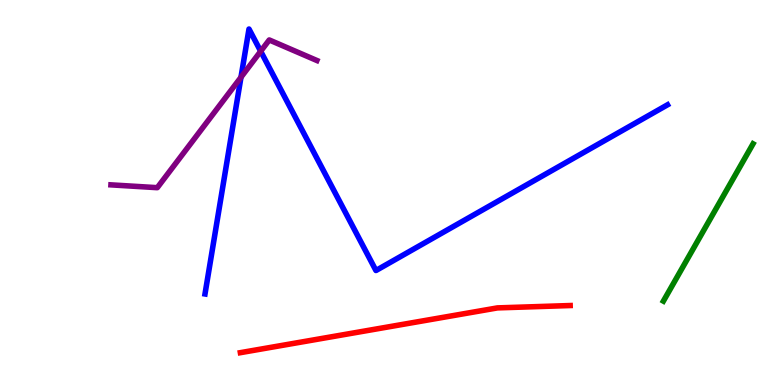[{'lines': ['blue', 'red'], 'intersections': []}, {'lines': ['green', 'red'], 'intersections': []}, {'lines': ['purple', 'red'], 'intersections': []}, {'lines': ['blue', 'green'], 'intersections': []}, {'lines': ['blue', 'purple'], 'intersections': [{'x': 3.11, 'y': 7.99}, {'x': 3.36, 'y': 8.67}]}, {'lines': ['green', 'purple'], 'intersections': []}]